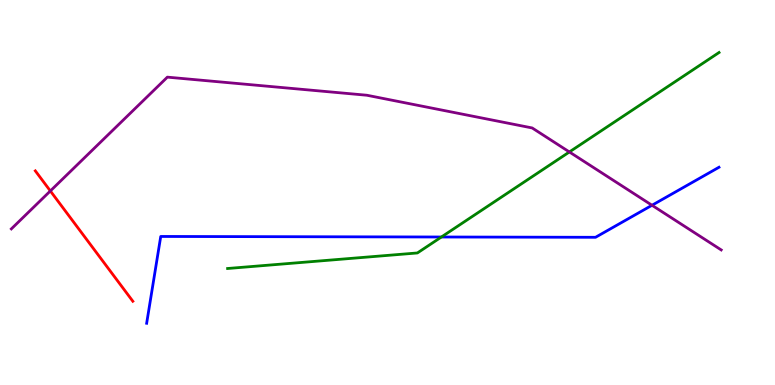[{'lines': ['blue', 'red'], 'intersections': []}, {'lines': ['green', 'red'], 'intersections': []}, {'lines': ['purple', 'red'], 'intersections': [{'x': 0.65, 'y': 5.04}]}, {'lines': ['blue', 'green'], 'intersections': [{'x': 5.7, 'y': 3.84}]}, {'lines': ['blue', 'purple'], 'intersections': [{'x': 8.41, 'y': 4.67}]}, {'lines': ['green', 'purple'], 'intersections': [{'x': 7.35, 'y': 6.05}]}]